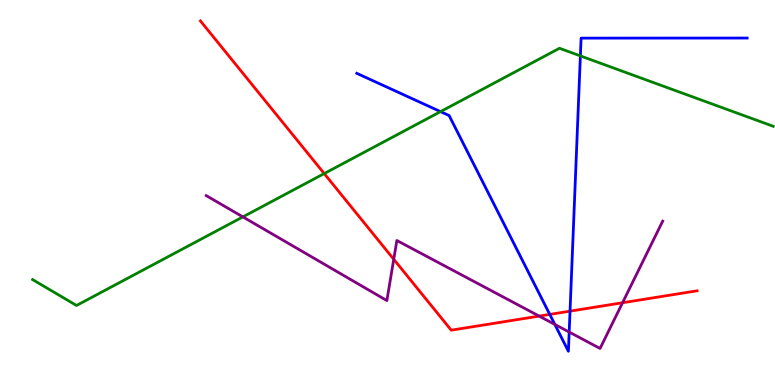[{'lines': ['blue', 'red'], 'intersections': [{'x': 7.09, 'y': 1.83}, {'x': 7.36, 'y': 1.92}]}, {'lines': ['green', 'red'], 'intersections': [{'x': 4.18, 'y': 5.49}]}, {'lines': ['purple', 'red'], 'intersections': [{'x': 5.08, 'y': 3.27}, {'x': 6.96, 'y': 1.79}, {'x': 8.03, 'y': 2.14}]}, {'lines': ['blue', 'green'], 'intersections': [{'x': 5.68, 'y': 7.1}, {'x': 7.49, 'y': 8.55}]}, {'lines': ['blue', 'purple'], 'intersections': [{'x': 7.16, 'y': 1.57}, {'x': 7.34, 'y': 1.38}]}, {'lines': ['green', 'purple'], 'intersections': [{'x': 3.13, 'y': 4.37}]}]